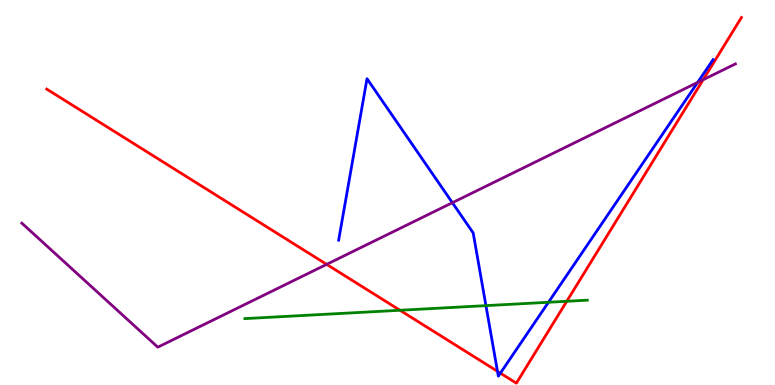[{'lines': ['blue', 'red'], 'intersections': [{'x': 6.42, 'y': 0.355}, {'x': 6.46, 'y': 0.308}]}, {'lines': ['green', 'red'], 'intersections': [{'x': 5.16, 'y': 1.94}, {'x': 7.31, 'y': 2.17}]}, {'lines': ['purple', 'red'], 'intersections': [{'x': 4.21, 'y': 3.13}, {'x': 9.07, 'y': 7.93}]}, {'lines': ['blue', 'green'], 'intersections': [{'x': 6.27, 'y': 2.06}, {'x': 7.08, 'y': 2.15}]}, {'lines': ['blue', 'purple'], 'intersections': [{'x': 5.84, 'y': 4.73}, {'x': 9.0, 'y': 7.86}]}, {'lines': ['green', 'purple'], 'intersections': []}]